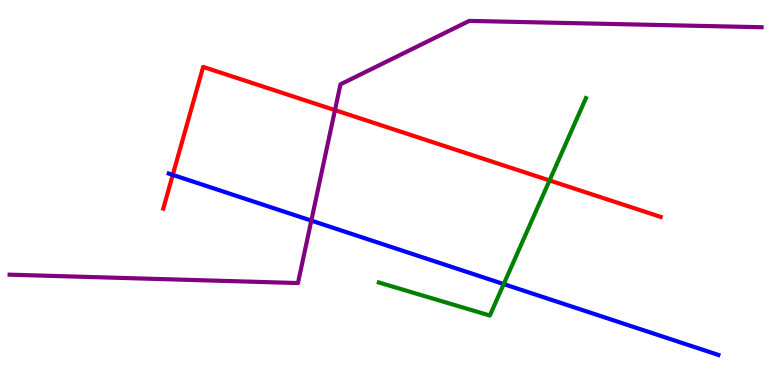[{'lines': ['blue', 'red'], 'intersections': [{'x': 2.23, 'y': 5.46}]}, {'lines': ['green', 'red'], 'intersections': [{'x': 7.09, 'y': 5.31}]}, {'lines': ['purple', 'red'], 'intersections': [{'x': 4.32, 'y': 7.14}]}, {'lines': ['blue', 'green'], 'intersections': [{'x': 6.5, 'y': 2.62}]}, {'lines': ['blue', 'purple'], 'intersections': [{'x': 4.02, 'y': 4.27}]}, {'lines': ['green', 'purple'], 'intersections': []}]